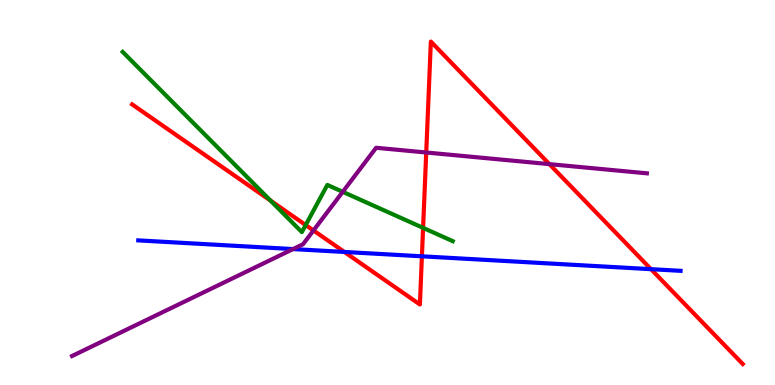[{'lines': ['blue', 'red'], 'intersections': [{'x': 4.44, 'y': 3.46}, {'x': 5.44, 'y': 3.34}, {'x': 8.4, 'y': 3.01}]}, {'lines': ['green', 'red'], 'intersections': [{'x': 3.49, 'y': 4.79}, {'x': 3.94, 'y': 4.15}, {'x': 5.46, 'y': 4.08}]}, {'lines': ['purple', 'red'], 'intersections': [{'x': 4.04, 'y': 4.01}, {'x': 5.5, 'y': 6.04}, {'x': 7.09, 'y': 5.74}]}, {'lines': ['blue', 'green'], 'intersections': []}, {'lines': ['blue', 'purple'], 'intersections': [{'x': 3.78, 'y': 3.53}]}, {'lines': ['green', 'purple'], 'intersections': [{'x': 4.42, 'y': 5.02}]}]